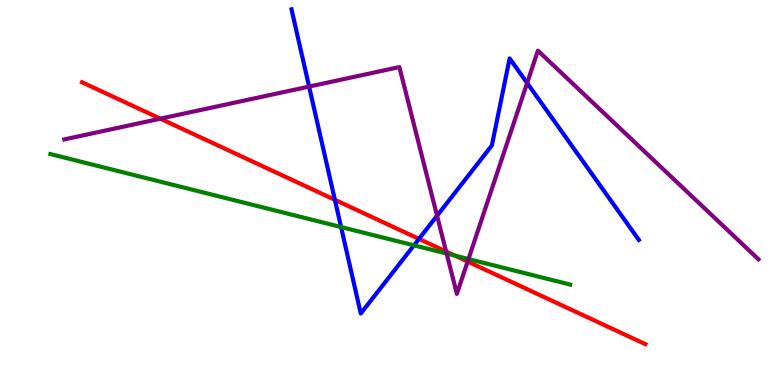[{'lines': ['blue', 'red'], 'intersections': [{'x': 4.32, 'y': 4.81}, {'x': 5.41, 'y': 3.79}]}, {'lines': ['green', 'red'], 'intersections': [{'x': 5.87, 'y': 3.36}]}, {'lines': ['purple', 'red'], 'intersections': [{'x': 2.07, 'y': 6.92}, {'x': 5.76, 'y': 3.47}, {'x': 6.03, 'y': 3.21}]}, {'lines': ['blue', 'green'], 'intersections': [{'x': 4.4, 'y': 4.1}, {'x': 5.34, 'y': 3.63}]}, {'lines': ['blue', 'purple'], 'intersections': [{'x': 3.99, 'y': 7.75}, {'x': 5.64, 'y': 4.4}, {'x': 6.8, 'y': 7.84}]}, {'lines': ['green', 'purple'], 'intersections': [{'x': 5.76, 'y': 3.41}, {'x': 6.04, 'y': 3.27}]}]